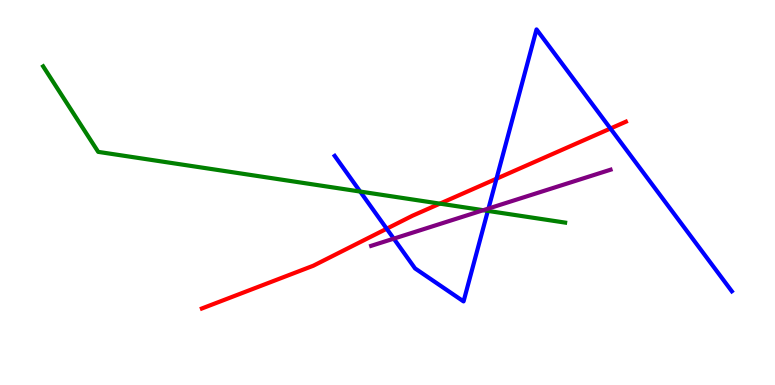[{'lines': ['blue', 'red'], 'intersections': [{'x': 4.99, 'y': 4.06}, {'x': 6.41, 'y': 5.36}, {'x': 7.88, 'y': 6.66}]}, {'lines': ['green', 'red'], 'intersections': [{'x': 5.68, 'y': 4.71}]}, {'lines': ['purple', 'red'], 'intersections': []}, {'lines': ['blue', 'green'], 'intersections': [{'x': 4.65, 'y': 5.02}, {'x': 6.29, 'y': 4.52}]}, {'lines': ['blue', 'purple'], 'intersections': [{'x': 5.08, 'y': 3.8}, {'x': 6.3, 'y': 4.58}]}, {'lines': ['green', 'purple'], 'intersections': [{'x': 6.24, 'y': 4.54}]}]